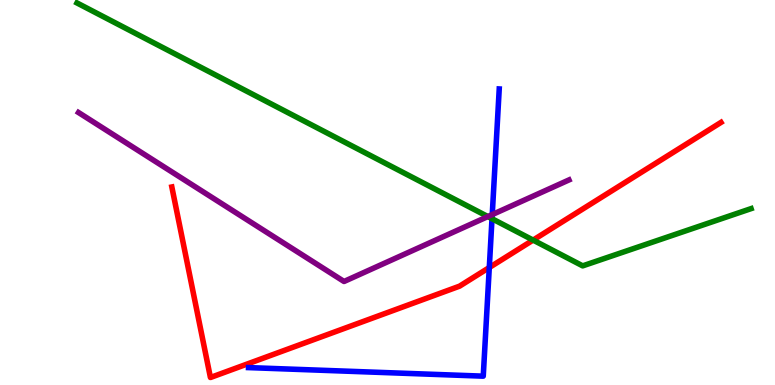[{'lines': ['blue', 'red'], 'intersections': [{'x': 6.31, 'y': 3.05}]}, {'lines': ['green', 'red'], 'intersections': [{'x': 6.88, 'y': 3.76}]}, {'lines': ['purple', 'red'], 'intersections': []}, {'lines': ['blue', 'green'], 'intersections': [{'x': 6.35, 'y': 4.32}]}, {'lines': ['blue', 'purple'], 'intersections': [{'x': 6.35, 'y': 4.43}]}, {'lines': ['green', 'purple'], 'intersections': [{'x': 6.29, 'y': 4.38}]}]